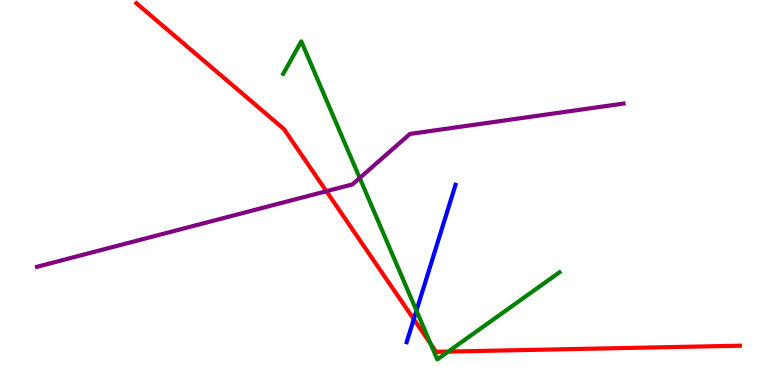[{'lines': ['blue', 'red'], 'intersections': [{'x': 5.34, 'y': 1.71}]}, {'lines': ['green', 'red'], 'intersections': [{'x': 5.56, 'y': 1.07}, {'x': 5.78, 'y': 0.868}]}, {'lines': ['purple', 'red'], 'intersections': [{'x': 4.21, 'y': 5.03}]}, {'lines': ['blue', 'green'], 'intersections': [{'x': 5.37, 'y': 1.93}]}, {'lines': ['blue', 'purple'], 'intersections': []}, {'lines': ['green', 'purple'], 'intersections': [{'x': 4.64, 'y': 5.38}]}]